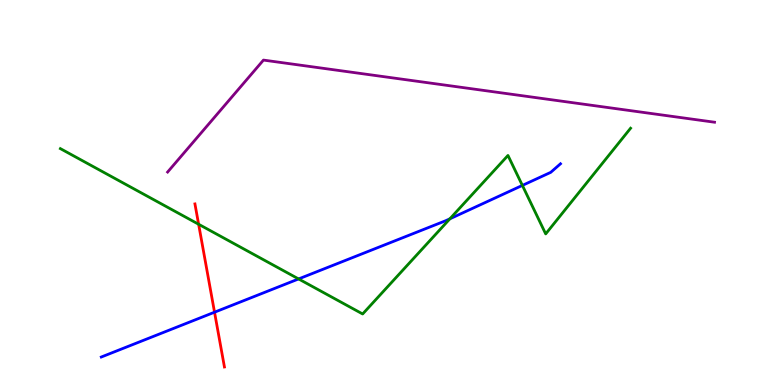[{'lines': ['blue', 'red'], 'intersections': [{'x': 2.77, 'y': 1.89}]}, {'lines': ['green', 'red'], 'intersections': [{'x': 2.56, 'y': 4.18}]}, {'lines': ['purple', 'red'], 'intersections': []}, {'lines': ['blue', 'green'], 'intersections': [{'x': 3.85, 'y': 2.75}, {'x': 5.81, 'y': 4.32}, {'x': 6.74, 'y': 5.18}]}, {'lines': ['blue', 'purple'], 'intersections': []}, {'lines': ['green', 'purple'], 'intersections': []}]